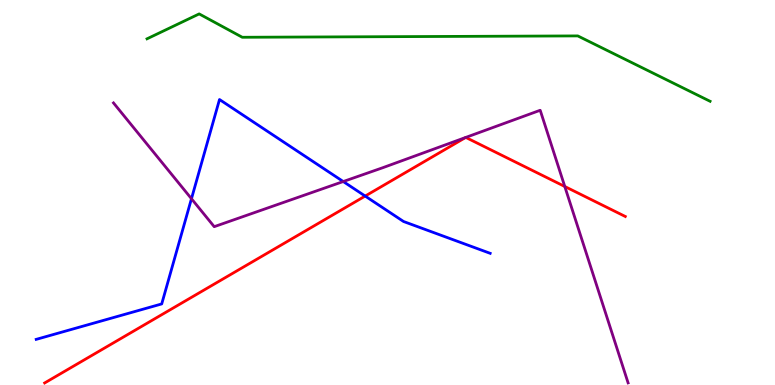[{'lines': ['blue', 'red'], 'intersections': [{'x': 4.71, 'y': 4.91}]}, {'lines': ['green', 'red'], 'intersections': []}, {'lines': ['purple', 'red'], 'intersections': [{'x': 6.01, 'y': 6.43}, {'x': 6.01, 'y': 6.43}, {'x': 7.29, 'y': 5.16}]}, {'lines': ['blue', 'green'], 'intersections': []}, {'lines': ['blue', 'purple'], 'intersections': [{'x': 2.47, 'y': 4.84}, {'x': 4.43, 'y': 5.28}]}, {'lines': ['green', 'purple'], 'intersections': []}]